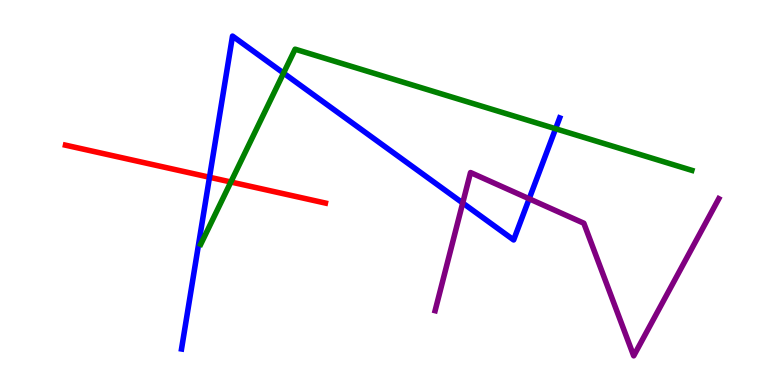[{'lines': ['blue', 'red'], 'intersections': [{'x': 2.7, 'y': 5.4}]}, {'lines': ['green', 'red'], 'intersections': [{'x': 2.98, 'y': 5.27}]}, {'lines': ['purple', 'red'], 'intersections': []}, {'lines': ['blue', 'green'], 'intersections': [{'x': 3.66, 'y': 8.1}, {'x': 7.17, 'y': 6.66}]}, {'lines': ['blue', 'purple'], 'intersections': [{'x': 5.97, 'y': 4.73}, {'x': 6.83, 'y': 4.84}]}, {'lines': ['green', 'purple'], 'intersections': []}]